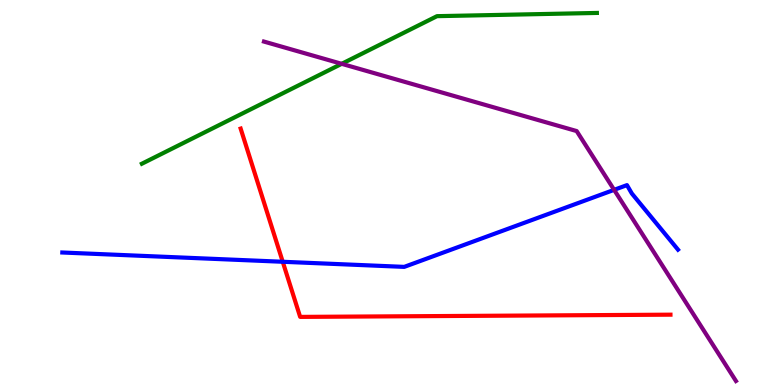[{'lines': ['blue', 'red'], 'intersections': [{'x': 3.65, 'y': 3.2}]}, {'lines': ['green', 'red'], 'intersections': []}, {'lines': ['purple', 'red'], 'intersections': []}, {'lines': ['blue', 'green'], 'intersections': []}, {'lines': ['blue', 'purple'], 'intersections': [{'x': 7.92, 'y': 5.07}]}, {'lines': ['green', 'purple'], 'intersections': [{'x': 4.41, 'y': 8.34}]}]